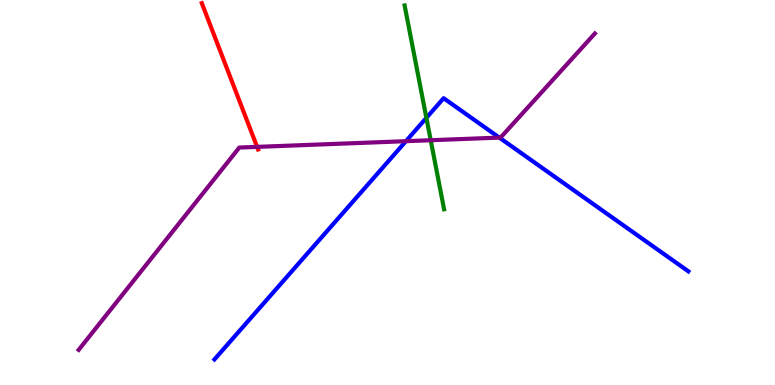[{'lines': ['blue', 'red'], 'intersections': []}, {'lines': ['green', 'red'], 'intersections': []}, {'lines': ['purple', 'red'], 'intersections': [{'x': 3.32, 'y': 6.19}]}, {'lines': ['blue', 'green'], 'intersections': [{'x': 5.5, 'y': 6.94}]}, {'lines': ['blue', 'purple'], 'intersections': [{'x': 5.24, 'y': 6.33}, {'x': 6.44, 'y': 6.43}]}, {'lines': ['green', 'purple'], 'intersections': [{'x': 5.56, 'y': 6.36}]}]